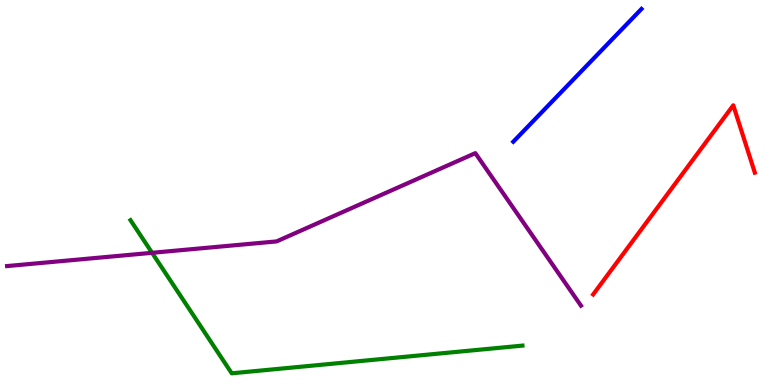[{'lines': ['blue', 'red'], 'intersections': []}, {'lines': ['green', 'red'], 'intersections': []}, {'lines': ['purple', 'red'], 'intersections': []}, {'lines': ['blue', 'green'], 'intersections': []}, {'lines': ['blue', 'purple'], 'intersections': []}, {'lines': ['green', 'purple'], 'intersections': [{'x': 1.96, 'y': 3.43}]}]